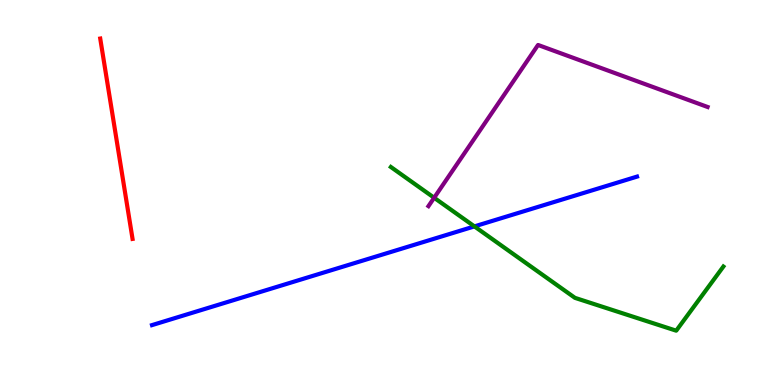[{'lines': ['blue', 'red'], 'intersections': []}, {'lines': ['green', 'red'], 'intersections': []}, {'lines': ['purple', 'red'], 'intersections': []}, {'lines': ['blue', 'green'], 'intersections': [{'x': 6.12, 'y': 4.12}]}, {'lines': ['blue', 'purple'], 'intersections': []}, {'lines': ['green', 'purple'], 'intersections': [{'x': 5.6, 'y': 4.86}]}]